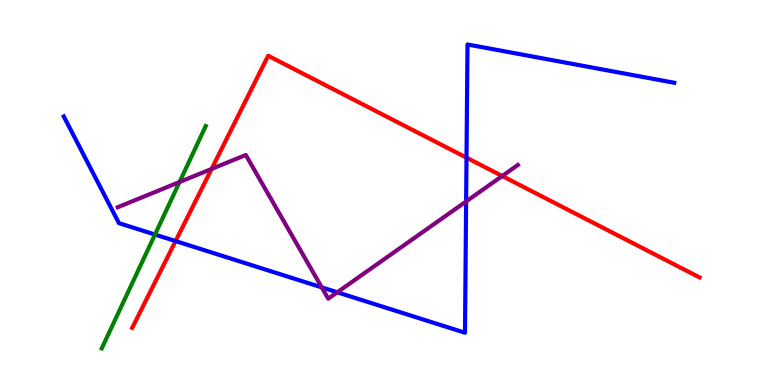[{'lines': ['blue', 'red'], 'intersections': [{'x': 2.27, 'y': 3.74}, {'x': 6.02, 'y': 5.9}]}, {'lines': ['green', 'red'], 'intersections': []}, {'lines': ['purple', 'red'], 'intersections': [{'x': 2.73, 'y': 5.61}, {'x': 6.48, 'y': 5.43}]}, {'lines': ['blue', 'green'], 'intersections': [{'x': 2.0, 'y': 3.91}]}, {'lines': ['blue', 'purple'], 'intersections': [{'x': 4.15, 'y': 2.54}, {'x': 4.35, 'y': 2.41}, {'x': 6.01, 'y': 4.77}]}, {'lines': ['green', 'purple'], 'intersections': [{'x': 2.32, 'y': 5.27}]}]